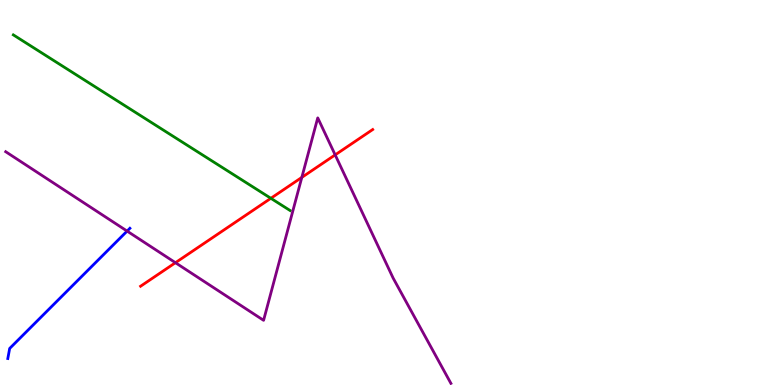[{'lines': ['blue', 'red'], 'intersections': []}, {'lines': ['green', 'red'], 'intersections': [{'x': 3.49, 'y': 4.85}]}, {'lines': ['purple', 'red'], 'intersections': [{'x': 2.26, 'y': 3.18}, {'x': 3.89, 'y': 5.39}, {'x': 4.32, 'y': 5.98}]}, {'lines': ['blue', 'green'], 'intersections': []}, {'lines': ['blue', 'purple'], 'intersections': [{'x': 1.64, 'y': 4.0}]}, {'lines': ['green', 'purple'], 'intersections': []}]